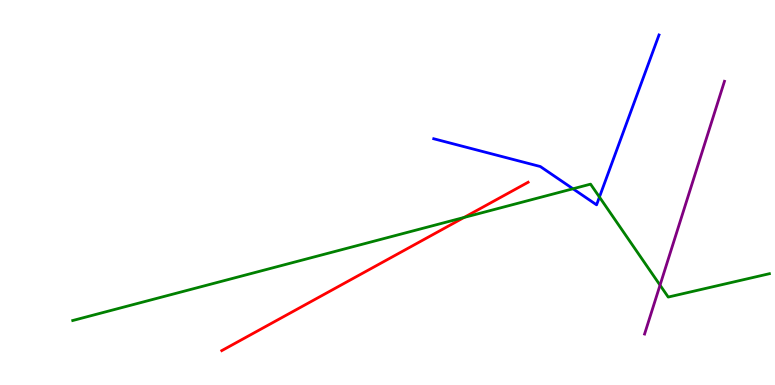[{'lines': ['blue', 'red'], 'intersections': []}, {'lines': ['green', 'red'], 'intersections': [{'x': 5.99, 'y': 4.35}]}, {'lines': ['purple', 'red'], 'intersections': []}, {'lines': ['blue', 'green'], 'intersections': [{'x': 7.39, 'y': 5.1}, {'x': 7.73, 'y': 4.88}]}, {'lines': ['blue', 'purple'], 'intersections': []}, {'lines': ['green', 'purple'], 'intersections': [{'x': 8.52, 'y': 2.59}]}]